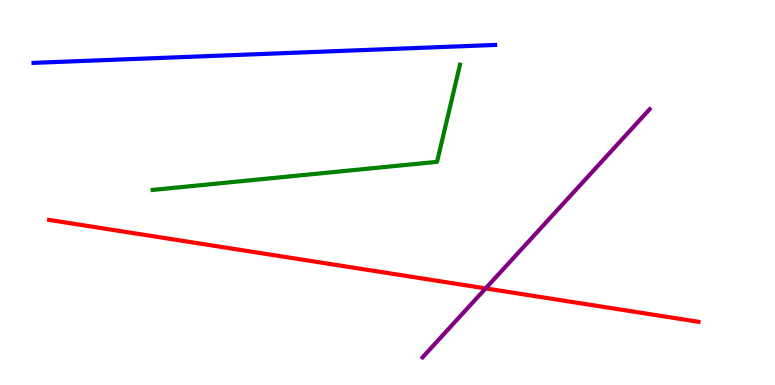[{'lines': ['blue', 'red'], 'intersections': []}, {'lines': ['green', 'red'], 'intersections': []}, {'lines': ['purple', 'red'], 'intersections': [{'x': 6.27, 'y': 2.51}]}, {'lines': ['blue', 'green'], 'intersections': []}, {'lines': ['blue', 'purple'], 'intersections': []}, {'lines': ['green', 'purple'], 'intersections': []}]